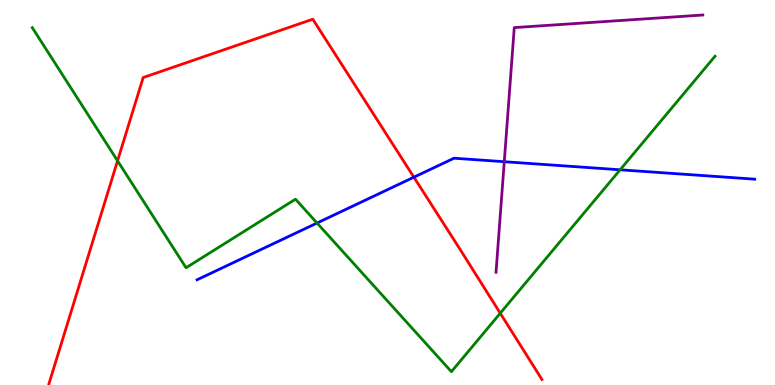[{'lines': ['blue', 'red'], 'intersections': [{'x': 5.34, 'y': 5.4}]}, {'lines': ['green', 'red'], 'intersections': [{'x': 1.52, 'y': 5.82}, {'x': 6.45, 'y': 1.86}]}, {'lines': ['purple', 'red'], 'intersections': []}, {'lines': ['blue', 'green'], 'intersections': [{'x': 4.09, 'y': 4.21}, {'x': 8.0, 'y': 5.59}]}, {'lines': ['blue', 'purple'], 'intersections': [{'x': 6.51, 'y': 5.8}]}, {'lines': ['green', 'purple'], 'intersections': []}]